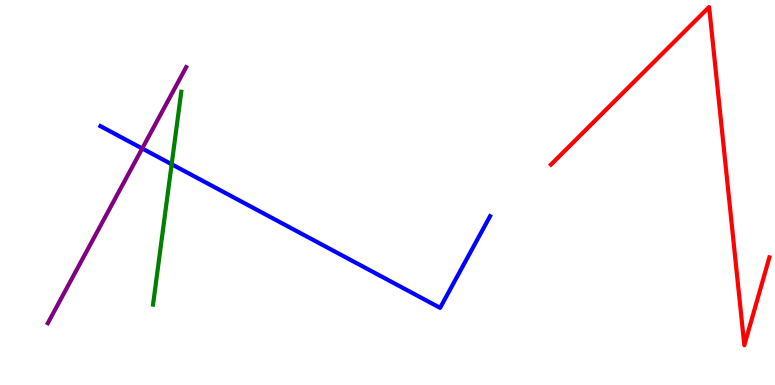[{'lines': ['blue', 'red'], 'intersections': []}, {'lines': ['green', 'red'], 'intersections': []}, {'lines': ['purple', 'red'], 'intersections': []}, {'lines': ['blue', 'green'], 'intersections': [{'x': 2.21, 'y': 5.73}]}, {'lines': ['blue', 'purple'], 'intersections': [{'x': 1.84, 'y': 6.14}]}, {'lines': ['green', 'purple'], 'intersections': []}]